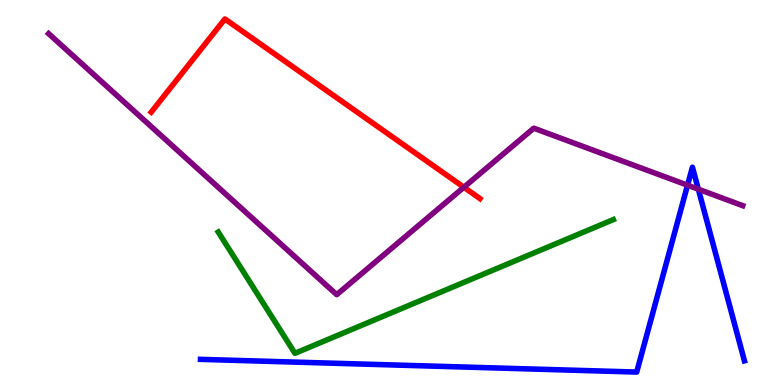[{'lines': ['blue', 'red'], 'intersections': []}, {'lines': ['green', 'red'], 'intersections': []}, {'lines': ['purple', 'red'], 'intersections': [{'x': 5.99, 'y': 5.14}]}, {'lines': ['blue', 'green'], 'intersections': []}, {'lines': ['blue', 'purple'], 'intersections': [{'x': 8.87, 'y': 5.19}, {'x': 9.01, 'y': 5.09}]}, {'lines': ['green', 'purple'], 'intersections': []}]